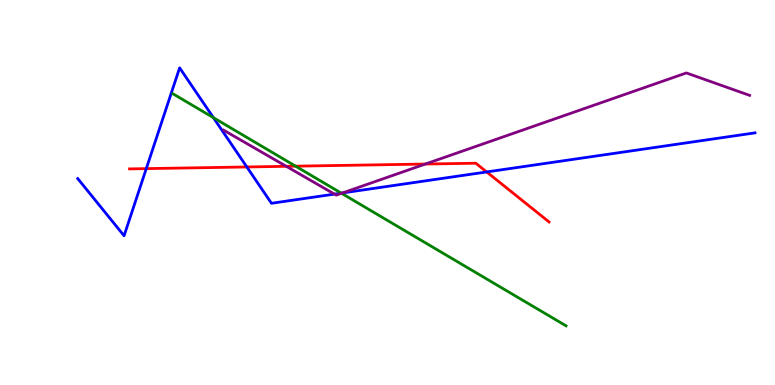[{'lines': ['blue', 'red'], 'intersections': [{'x': 1.89, 'y': 5.62}, {'x': 3.19, 'y': 5.66}, {'x': 6.28, 'y': 5.53}]}, {'lines': ['green', 'red'], 'intersections': [{'x': 3.81, 'y': 5.68}]}, {'lines': ['purple', 'red'], 'intersections': [{'x': 3.69, 'y': 5.68}, {'x': 5.49, 'y': 5.74}]}, {'lines': ['blue', 'green'], 'intersections': [{'x': 2.75, 'y': 6.94}, {'x': 4.4, 'y': 4.98}]}, {'lines': ['blue', 'purple'], 'intersections': [{'x': 4.32, 'y': 4.96}, {'x': 4.42, 'y': 4.99}]}, {'lines': ['green', 'purple'], 'intersections': [{'x': 4.41, 'y': 4.98}]}]